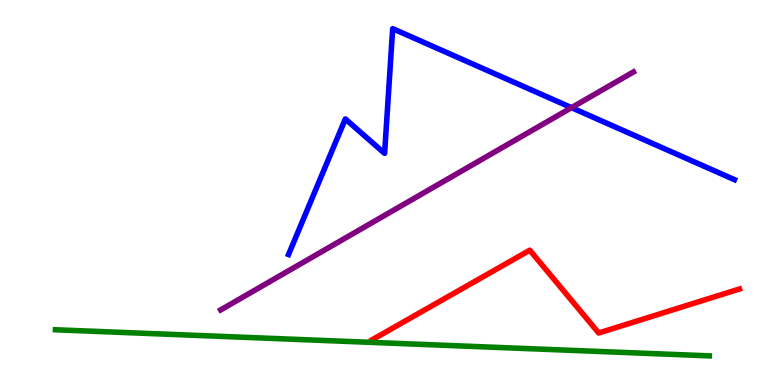[{'lines': ['blue', 'red'], 'intersections': []}, {'lines': ['green', 'red'], 'intersections': []}, {'lines': ['purple', 'red'], 'intersections': []}, {'lines': ['blue', 'green'], 'intersections': []}, {'lines': ['blue', 'purple'], 'intersections': [{'x': 7.37, 'y': 7.2}]}, {'lines': ['green', 'purple'], 'intersections': []}]